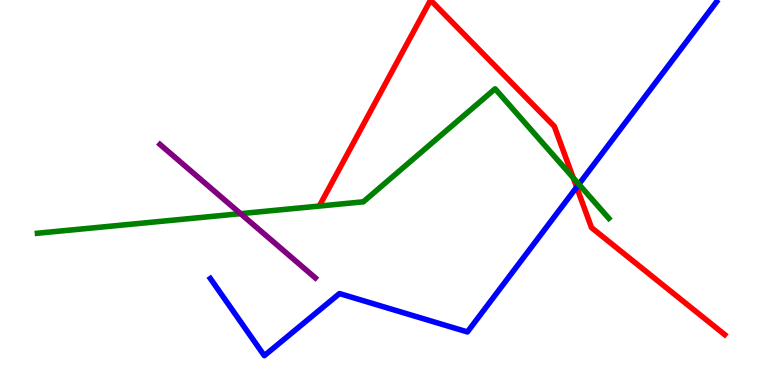[{'lines': ['blue', 'red'], 'intersections': [{'x': 7.44, 'y': 5.14}]}, {'lines': ['green', 'red'], 'intersections': [{'x': 7.4, 'y': 5.38}]}, {'lines': ['purple', 'red'], 'intersections': []}, {'lines': ['blue', 'green'], 'intersections': [{'x': 7.47, 'y': 5.21}]}, {'lines': ['blue', 'purple'], 'intersections': []}, {'lines': ['green', 'purple'], 'intersections': [{'x': 3.1, 'y': 4.45}]}]